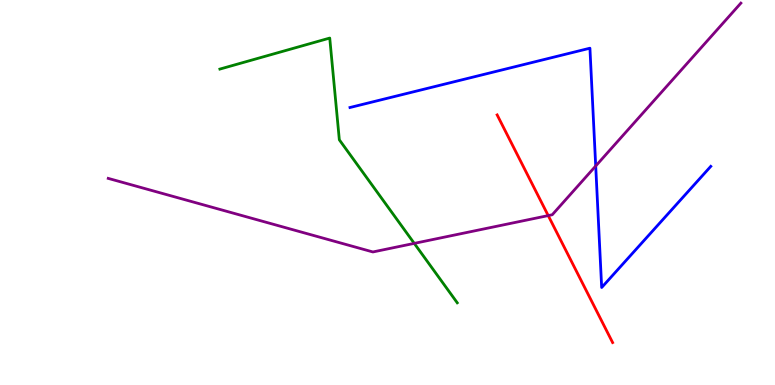[{'lines': ['blue', 'red'], 'intersections': []}, {'lines': ['green', 'red'], 'intersections': []}, {'lines': ['purple', 'red'], 'intersections': [{'x': 7.07, 'y': 4.4}]}, {'lines': ['blue', 'green'], 'intersections': []}, {'lines': ['blue', 'purple'], 'intersections': [{'x': 7.69, 'y': 5.69}]}, {'lines': ['green', 'purple'], 'intersections': [{'x': 5.35, 'y': 3.68}]}]